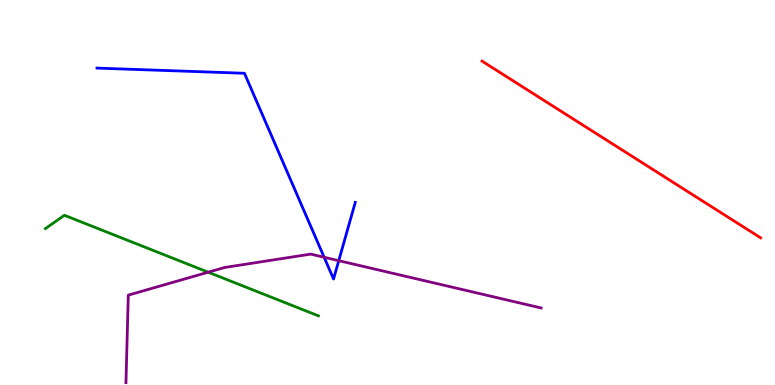[{'lines': ['blue', 'red'], 'intersections': []}, {'lines': ['green', 'red'], 'intersections': []}, {'lines': ['purple', 'red'], 'intersections': []}, {'lines': ['blue', 'green'], 'intersections': []}, {'lines': ['blue', 'purple'], 'intersections': [{'x': 4.18, 'y': 3.32}, {'x': 4.37, 'y': 3.23}]}, {'lines': ['green', 'purple'], 'intersections': [{'x': 2.69, 'y': 2.93}]}]